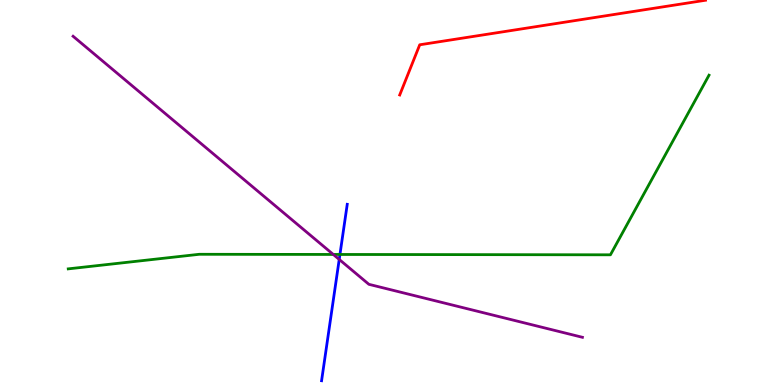[{'lines': ['blue', 'red'], 'intersections': []}, {'lines': ['green', 'red'], 'intersections': []}, {'lines': ['purple', 'red'], 'intersections': []}, {'lines': ['blue', 'green'], 'intersections': [{'x': 4.39, 'y': 3.39}]}, {'lines': ['blue', 'purple'], 'intersections': [{'x': 4.38, 'y': 3.26}]}, {'lines': ['green', 'purple'], 'intersections': [{'x': 4.3, 'y': 3.39}]}]